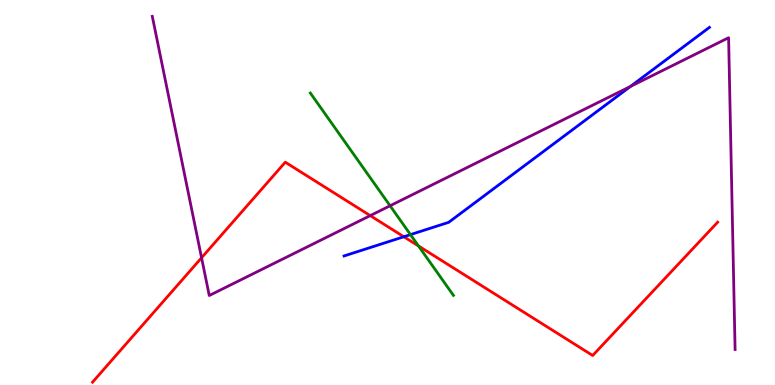[{'lines': ['blue', 'red'], 'intersections': [{'x': 5.21, 'y': 3.85}]}, {'lines': ['green', 'red'], 'intersections': [{'x': 5.4, 'y': 3.61}]}, {'lines': ['purple', 'red'], 'intersections': [{'x': 2.6, 'y': 3.3}, {'x': 4.78, 'y': 4.4}]}, {'lines': ['blue', 'green'], 'intersections': [{'x': 5.3, 'y': 3.91}]}, {'lines': ['blue', 'purple'], 'intersections': [{'x': 8.13, 'y': 7.75}]}, {'lines': ['green', 'purple'], 'intersections': [{'x': 5.03, 'y': 4.66}]}]